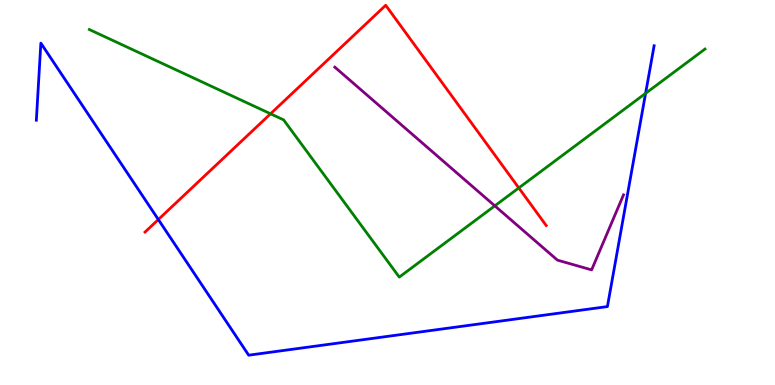[{'lines': ['blue', 'red'], 'intersections': [{'x': 2.04, 'y': 4.3}]}, {'lines': ['green', 'red'], 'intersections': [{'x': 3.49, 'y': 7.04}, {'x': 6.69, 'y': 5.12}]}, {'lines': ['purple', 'red'], 'intersections': []}, {'lines': ['blue', 'green'], 'intersections': [{'x': 8.33, 'y': 7.58}]}, {'lines': ['blue', 'purple'], 'intersections': []}, {'lines': ['green', 'purple'], 'intersections': [{'x': 6.38, 'y': 4.65}]}]